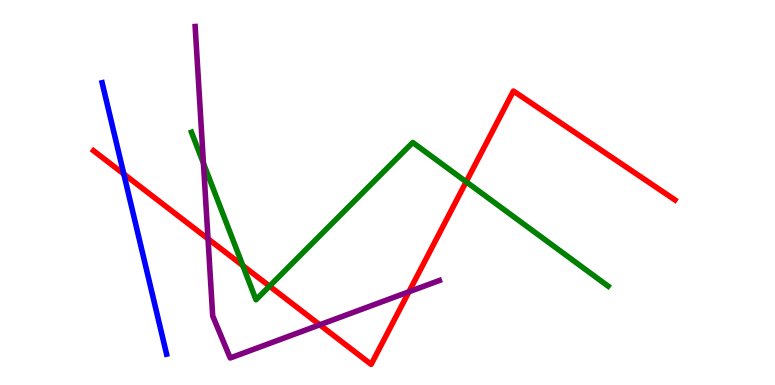[{'lines': ['blue', 'red'], 'intersections': [{'x': 1.6, 'y': 5.48}]}, {'lines': ['green', 'red'], 'intersections': [{'x': 3.13, 'y': 3.1}, {'x': 3.48, 'y': 2.57}, {'x': 6.02, 'y': 5.28}]}, {'lines': ['purple', 'red'], 'intersections': [{'x': 2.68, 'y': 3.8}, {'x': 4.13, 'y': 1.56}, {'x': 5.28, 'y': 2.42}]}, {'lines': ['blue', 'green'], 'intersections': []}, {'lines': ['blue', 'purple'], 'intersections': []}, {'lines': ['green', 'purple'], 'intersections': [{'x': 2.63, 'y': 5.76}]}]